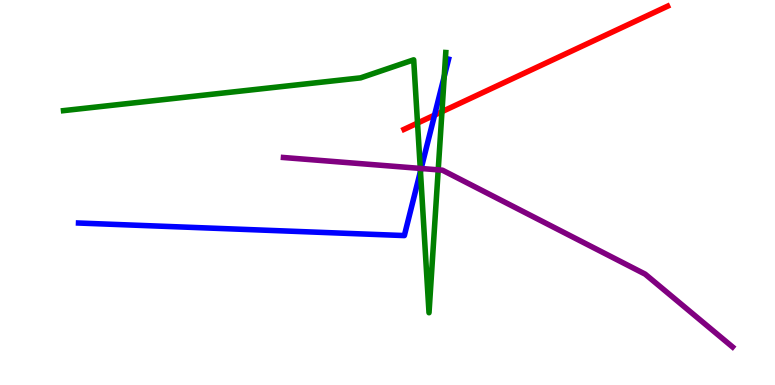[{'lines': ['blue', 'red'], 'intersections': [{'x': 5.61, 'y': 7.01}]}, {'lines': ['green', 'red'], 'intersections': [{'x': 5.39, 'y': 6.8}, {'x': 5.7, 'y': 7.1}]}, {'lines': ['purple', 'red'], 'intersections': []}, {'lines': ['blue', 'green'], 'intersections': [{'x': 5.43, 'y': 5.55}, {'x': 5.73, 'y': 8.01}]}, {'lines': ['blue', 'purple'], 'intersections': [{'x': 5.43, 'y': 5.62}]}, {'lines': ['green', 'purple'], 'intersections': [{'x': 5.42, 'y': 5.63}, {'x': 5.65, 'y': 5.59}]}]